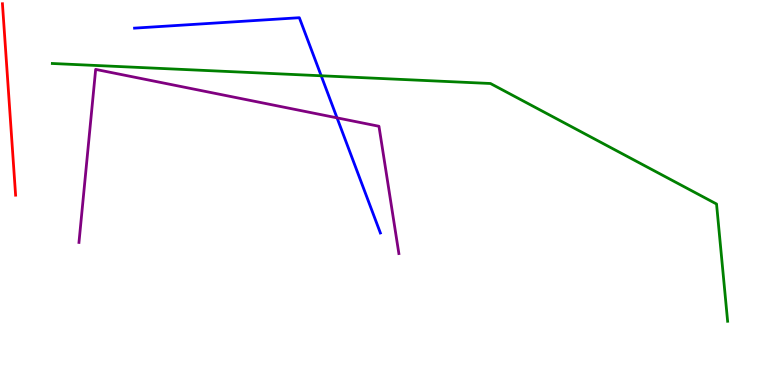[{'lines': ['blue', 'red'], 'intersections': []}, {'lines': ['green', 'red'], 'intersections': []}, {'lines': ['purple', 'red'], 'intersections': []}, {'lines': ['blue', 'green'], 'intersections': [{'x': 4.14, 'y': 8.03}]}, {'lines': ['blue', 'purple'], 'intersections': [{'x': 4.35, 'y': 6.94}]}, {'lines': ['green', 'purple'], 'intersections': []}]